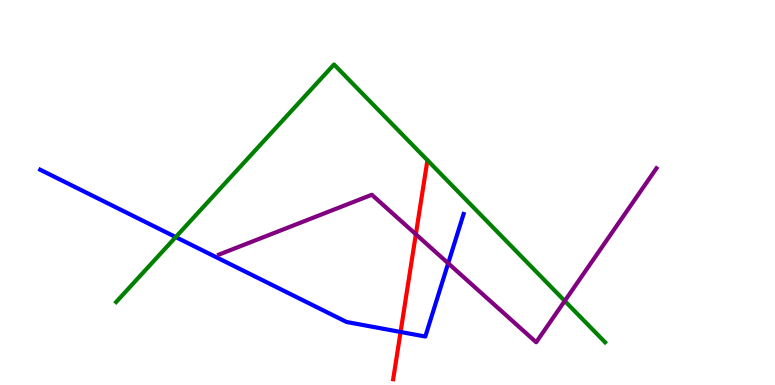[{'lines': ['blue', 'red'], 'intersections': [{'x': 5.17, 'y': 1.38}]}, {'lines': ['green', 'red'], 'intersections': []}, {'lines': ['purple', 'red'], 'intersections': [{'x': 5.37, 'y': 3.92}]}, {'lines': ['blue', 'green'], 'intersections': [{'x': 2.27, 'y': 3.84}]}, {'lines': ['blue', 'purple'], 'intersections': [{'x': 5.78, 'y': 3.16}]}, {'lines': ['green', 'purple'], 'intersections': [{'x': 7.29, 'y': 2.18}]}]